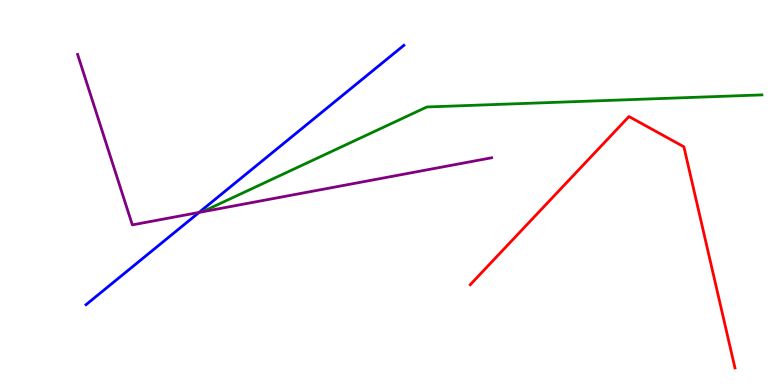[{'lines': ['blue', 'red'], 'intersections': []}, {'lines': ['green', 'red'], 'intersections': []}, {'lines': ['purple', 'red'], 'intersections': []}, {'lines': ['blue', 'green'], 'intersections': []}, {'lines': ['blue', 'purple'], 'intersections': [{'x': 2.57, 'y': 4.48}]}, {'lines': ['green', 'purple'], 'intersections': []}]